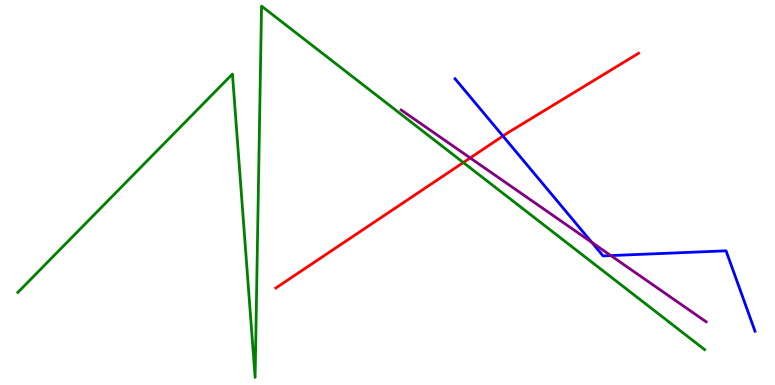[{'lines': ['blue', 'red'], 'intersections': [{'x': 6.49, 'y': 6.47}]}, {'lines': ['green', 'red'], 'intersections': [{'x': 5.98, 'y': 5.78}]}, {'lines': ['purple', 'red'], 'intersections': [{'x': 6.07, 'y': 5.9}]}, {'lines': ['blue', 'green'], 'intersections': []}, {'lines': ['blue', 'purple'], 'intersections': [{'x': 7.64, 'y': 3.7}, {'x': 7.88, 'y': 3.36}]}, {'lines': ['green', 'purple'], 'intersections': []}]